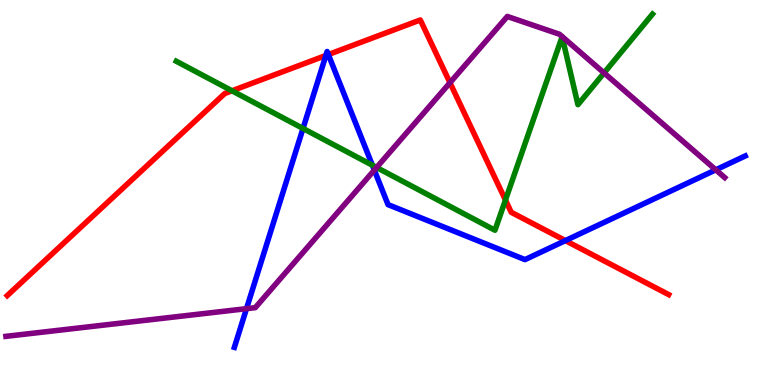[{'lines': ['blue', 'red'], 'intersections': [{'x': 4.2, 'y': 8.56}, {'x': 4.24, 'y': 8.58}, {'x': 7.3, 'y': 3.75}]}, {'lines': ['green', 'red'], 'intersections': [{'x': 2.99, 'y': 7.64}, {'x': 6.52, 'y': 4.8}]}, {'lines': ['purple', 'red'], 'intersections': [{'x': 5.81, 'y': 7.85}]}, {'lines': ['blue', 'green'], 'intersections': [{'x': 3.91, 'y': 6.66}, {'x': 4.8, 'y': 5.71}]}, {'lines': ['blue', 'purple'], 'intersections': [{'x': 3.18, 'y': 1.98}, {'x': 4.83, 'y': 5.58}, {'x': 9.24, 'y': 5.59}]}, {'lines': ['green', 'purple'], 'intersections': [{'x': 4.86, 'y': 5.65}, {'x': 7.79, 'y': 8.11}]}]